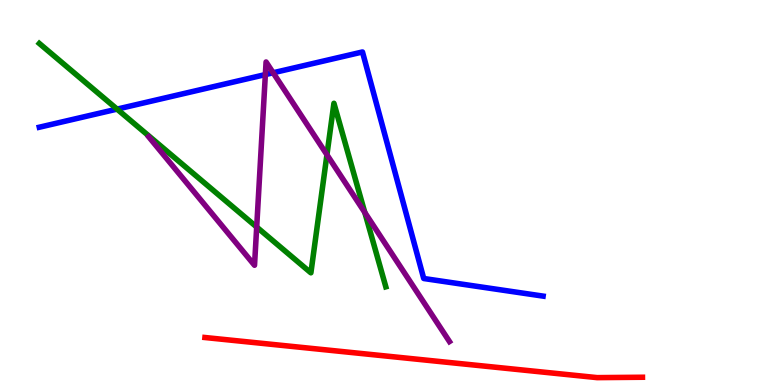[{'lines': ['blue', 'red'], 'intersections': []}, {'lines': ['green', 'red'], 'intersections': []}, {'lines': ['purple', 'red'], 'intersections': []}, {'lines': ['blue', 'green'], 'intersections': [{'x': 1.51, 'y': 7.17}]}, {'lines': ['blue', 'purple'], 'intersections': [{'x': 3.42, 'y': 8.06}, {'x': 3.52, 'y': 8.11}]}, {'lines': ['green', 'purple'], 'intersections': [{'x': 3.31, 'y': 4.1}, {'x': 4.22, 'y': 5.98}, {'x': 4.71, 'y': 4.48}]}]